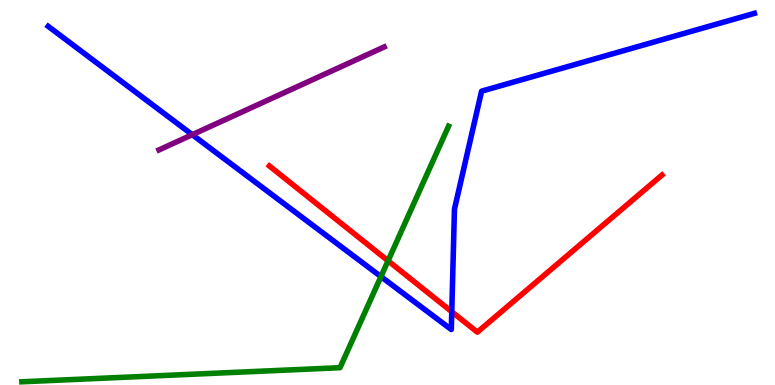[{'lines': ['blue', 'red'], 'intersections': [{'x': 5.83, 'y': 1.9}]}, {'lines': ['green', 'red'], 'intersections': [{'x': 5.01, 'y': 3.23}]}, {'lines': ['purple', 'red'], 'intersections': []}, {'lines': ['blue', 'green'], 'intersections': [{'x': 4.92, 'y': 2.82}]}, {'lines': ['blue', 'purple'], 'intersections': [{'x': 2.48, 'y': 6.5}]}, {'lines': ['green', 'purple'], 'intersections': []}]